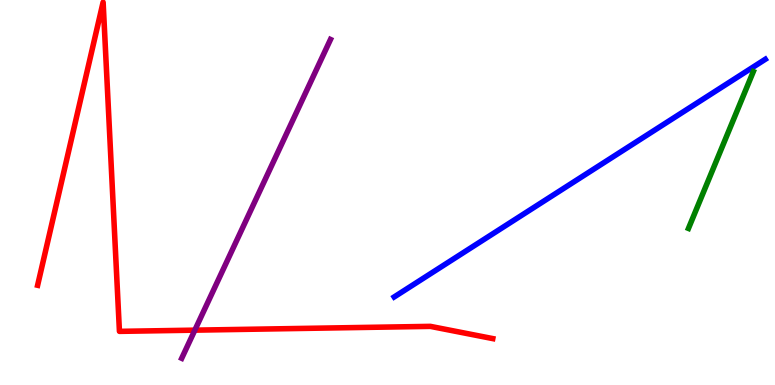[{'lines': ['blue', 'red'], 'intersections': []}, {'lines': ['green', 'red'], 'intersections': []}, {'lines': ['purple', 'red'], 'intersections': [{'x': 2.51, 'y': 1.42}]}, {'lines': ['blue', 'green'], 'intersections': []}, {'lines': ['blue', 'purple'], 'intersections': []}, {'lines': ['green', 'purple'], 'intersections': []}]